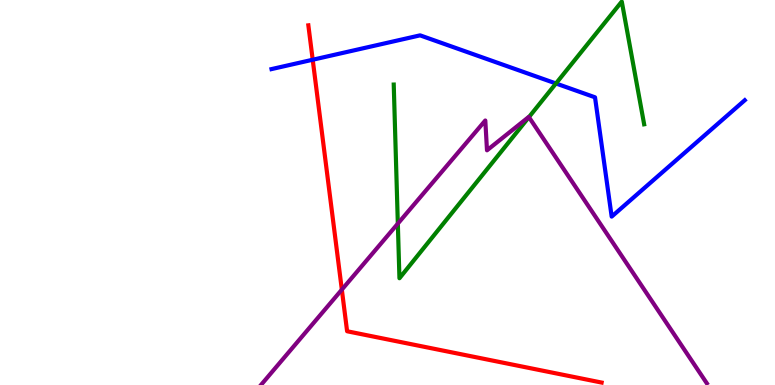[{'lines': ['blue', 'red'], 'intersections': [{'x': 4.03, 'y': 8.45}]}, {'lines': ['green', 'red'], 'intersections': []}, {'lines': ['purple', 'red'], 'intersections': [{'x': 4.41, 'y': 2.48}]}, {'lines': ['blue', 'green'], 'intersections': [{'x': 7.17, 'y': 7.83}]}, {'lines': ['blue', 'purple'], 'intersections': []}, {'lines': ['green', 'purple'], 'intersections': [{'x': 5.13, 'y': 4.19}, {'x': 6.82, 'y': 6.96}]}]